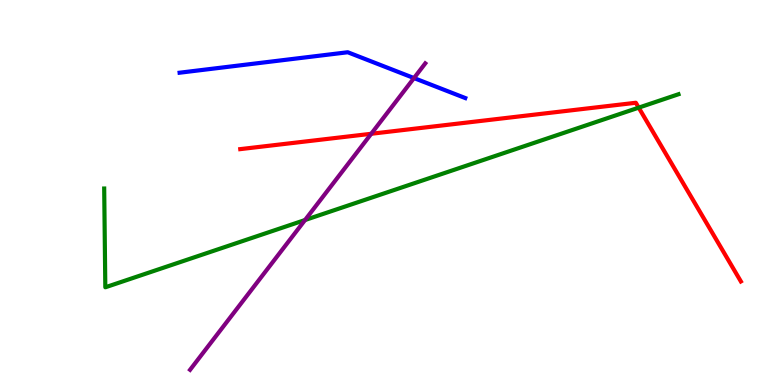[{'lines': ['blue', 'red'], 'intersections': []}, {'lines': ['green', 'red'], 'intersections': [{'x': 8.24, 'y': 7.2}]}, {'lines': ['purple', 'red'], 'intersections': [{'x': 4.79, 'y': 6.53}]}, {'lines': ['blue', 'green'], 'intersections': []}, {'lines': ['blue', 'purple'], 'intersections': [{'x': 5.34, 'y': 7.97}]}, {'lines': ['green', 'purple'], 'intersections': [{'x': 3.94, 'y': 4.29}]}]